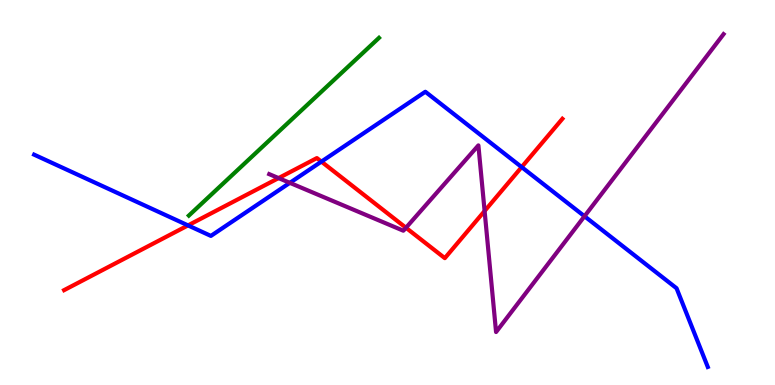[{'lines': ['blue', 'red'], 'intersections': [{'x': 2.43, 'y': 4.15}, {'x': 4.15, 'y': 5.8}, {'x': 6.73, 'y': 5.66}]}, {'lines': ['green', 'red'], 'intersections': []}, {'lines': ['purple', 'red'], 'intersections': [{'x': 3.59, 'y': 5.37}, {'x': 5.24, 'y': 4.08}, {'x': 6.25, 'y': 4.52}]}, {'lines': ['blue', 'green'], 'intersections': []}, {'lines': ['blue', 'purple'], 'intersections': [{'x': 3.74, 'y': 5.25}, {'x': 7.54, 'y': 4.38}]}, {'lines': ['green', 'purple'], 'intersections': []}]